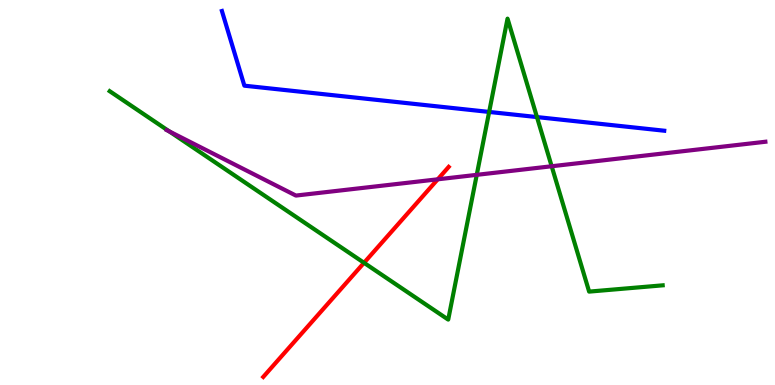[{'lines': ['blue', 'red'], 'intersections': []}, {'lines': ['green', 'red'], 'intersections': [{'x': 4.7, 'y': 3.17}]}, {'lines': ['purple', 'red'], 'intersections': [{'x': 5.65, 'y': 5.34}]}, {'lines': ['blue', 'green'], 'intersections': [{'x': 6.31, 'y': 7.09}, {'x': 6.93, 'y': 6.96}]}, {'lines': ['blue', 'purple'], 'intersections': []}, {'lines': ['green', 'purple'], 'intersections': [{'x': 2.18, 'y': 6.59}, {'x': 6.15, 'y': 5.46}, {'x': 7.12, 'y': 5.68}]}]